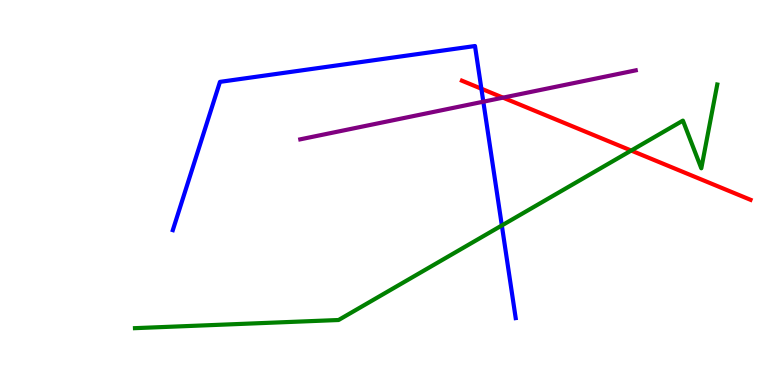[{'lines': ['blue', 'red'], 'intersections': [{'x': 6.21, 'y': 7.7}]}, {'lines': ['green', 'red'], 'intersections': [{'x': 8.14, 'y': 6.09}]}, {'lines': ['purple', 'red'], 'intersections': [{'x': 6.49, 'y': 7.46}]}, {'lines': ['blue', 'green'], 'intersections': [{'x': 6.48, 'y': 4.14}]}, {'lines': ['blue', 'purple'], 'intersections': [{'x': 6.24, 'y': 7.36}]}, {'lines': ['green', 'purple'], 'intersections': []}]